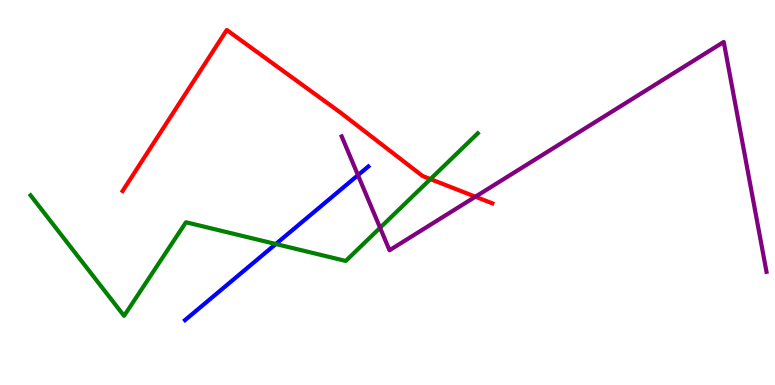[{'lines': ['blue', 'red'], 'intersections': []}, {'lines': ['green', 'red'], 'intersections': [{'x': 5.55, 'y': 5.35}]}, {'lines': ['purple', 'red'], 'intersections': [{'x': 6.13, 'y': 4.89}]}, {'lines': ['blue', 'green'], 'intersections': [{'x': 3.56, 'y': 3.66}]}, {'lines': ['blue', 'purple'], 'intersections': [{'x': 4.62, 'y': 5.45}]}, {'lines': ['green', 'purple'], 'intersections': [{'x': 4.9, 'y': 4.08}]}]